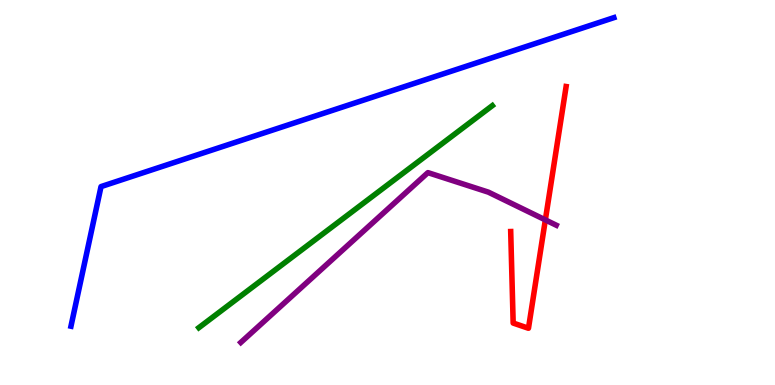[{'lines': ['blue', 'red'], 'intersections': []}, {'lines': ['green', 'red'], 'intersections': []}, {'lines': ['purple', 'red'], 'intersections': [{'x': 7.04, 'y': 4.29}]}, {'lines': ['blue', 'green'], 'intersections': []}, {'lines': ['blue', 'purple'], 'intersections': []}, {'lines': ['green', 'purple'], 'intersections': []}]